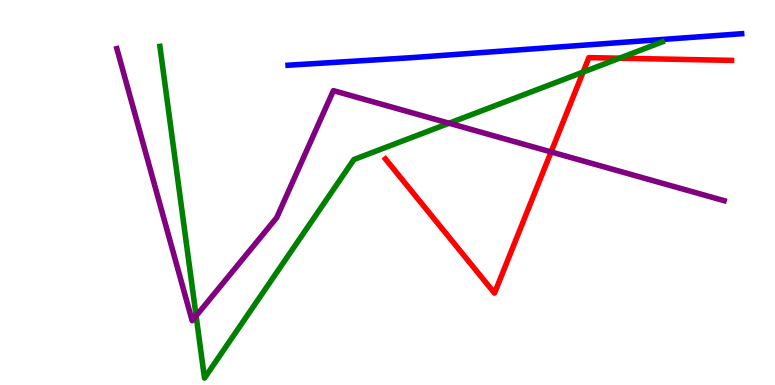[{'lines': ['blue', 'red'], 'intersections': []}, {'lines': ['green', 'red'], 'intersections': [{'x': 7.52, 'y': 8.13}, {'x': 7.99, 'y': 8.49}]}, {'lines': ['purple', 'red'], 'intersections': [{'x': 7.11, 'y': 6.05}]}, {'lines': ['blue', 'green'], 'intersections': []}, {'lines': ['blue', 'purple'], 'intersections': []}, {'lines': ['green', 'purple'], 'intersections': [{'x': 2.53, 'y': 1.8}, {'x': 5.79, 'y': 6.8}]}]